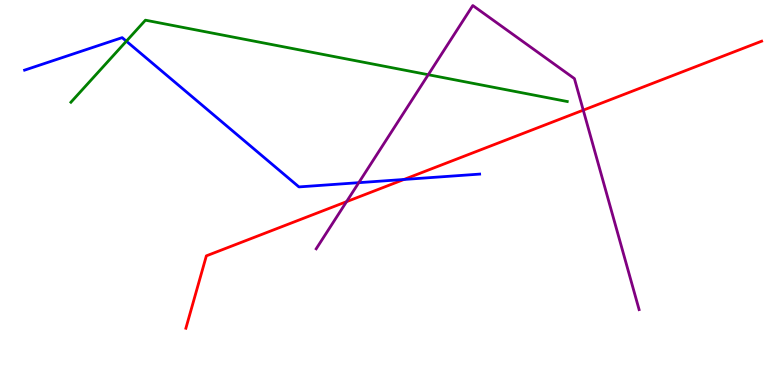[{'lines': ['blue', 'red'], 'intersections': [{'x': 5.21, 'y': 5.34}]}, {'lines': ['green', 'red'], 'intersections': []}, {'lines': ['purple', 'red'], 'intersections': [{'x': 4.47, 'y': 4.76}, {'x': 7.53, 'y': 7.14}]}, {'lines': ['blue', 'green'], 'intersections': [{'x': 1.63, 'y': 8.93}]}, {'lines': ['blue', 'purple'], 'intersections': [{'x': 4.63, 'y': 5.26}]}, {'lines': ['green', 'purple'], 'intersections': [{'x': 5.53, 'y': 8.06}]}]